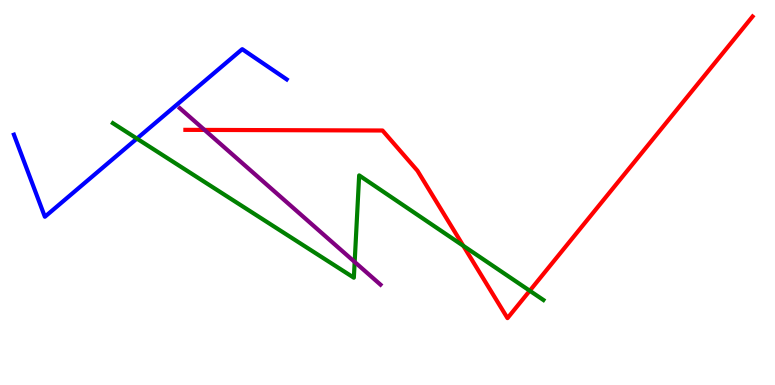[{'lines': ['blue', 'red'], 'intersections': []}, {'lines': ['green', 'red'], 'intersections': [{'x': 5.98, 'y': 3.61}, {'x': 6.84, 'y': 2.45}]}, {'lines': ['purple', 'red'], 'intersections': [{'x': 2.64, 'y': 6.63}]}, {'lines': ['blue', 'green'], 'intersections': [{'x': 1.77, 'y': 6.4}]}, {'lines': ['blue', 'purple'], 'intersections': []}, {'lines': ['green', 'purple'], 'intersections': [{'x': 4.58, 'y': 3.2}]}]